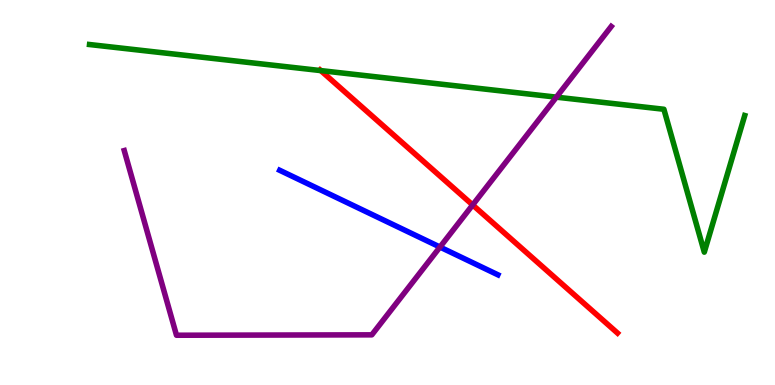[{'lines': ['blue', 'red'], 'intersections': []}, {'lines': ['green', 'red'], 'intersections': [{'x': 4.14, 'y': 8.17}]}, {'lines': ['purple', 'red'], 'intersections': [{'x': 6.1, 'y': 4.68}]}, {'lines': ['blue', 'green'], 'intersections': []}, {'lines': ['blue', 'purple'], 'intersections': [{'x': 5.68, 'y': 3.58}]}, {'lines': ['green', 'purple'], 'intersections': [{'x': 7.18, 'y': 7.48}]}]